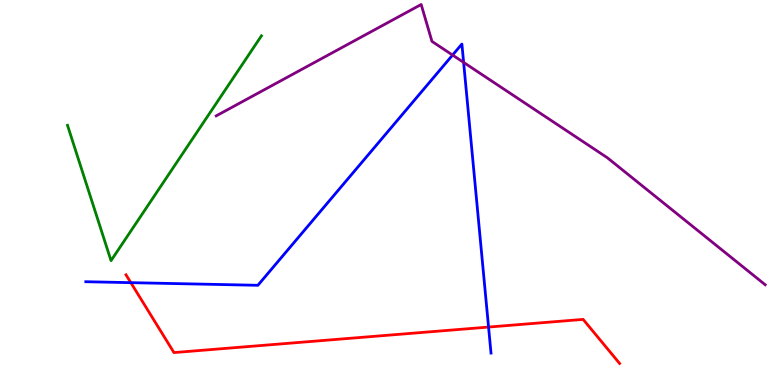[{'lines': ['blue', 'red'], 'intersections': [{'x': 1.69, 'y': 2.66}, {'x': 6.3, 'y': 1.5}]}, {'lines': ['green', 'red'], 'intersections': []}, {'lines': ['purple', 'red'], 'intersections': []}, {'lines': ['blue', 'green'], 'intersections': []}, {'lines': ['blue', 'purple'], 'intersections': [{'x': 5.84, 'y': 8.57}, {'x': 5.98, 'y': 8.38}]}, {'lines': ['green', 'purple'], 'intersections': []}]